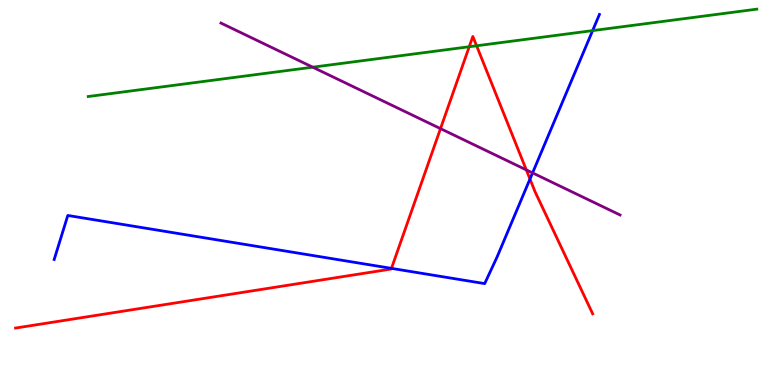[{'lines': ['blue', 'red'], 'intersections': [{'x': 5.05, 'y': 3.03}, {'x': 6.84, 'y': 5.35}]}, {'lines': ['green', 'red'], 'intersections': [{'x': 6.05, 'y': 8.79}, {'x': 6.15, 'y': 8.81}]}, {'lines': ['purple', 'red'], 'intersections': [{'x': 5.68, 'y': 6.66}, {'x': 6.79, 'y': 5.59}]}, {'lines': ['blue', 'green'], 'intersections': [{'x': 7.65, 'y': 9.2}]}, {'lines': ['blue', 'purple'], 'intersections': [{'x': 6.87, 'y': 5.51}]}, {'lines': ['green', 'purple'], 'intersections': [{'x': 4.04, 'y': 8.25}]}]